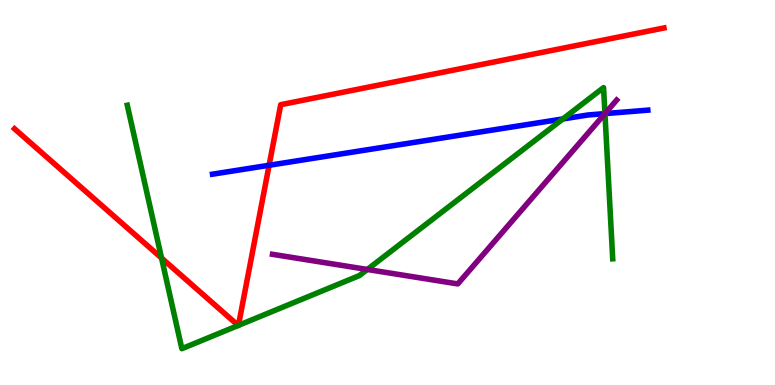[{'lines': ['blue', 'red'], 'intersections': [{'x': 3.47, 'y': 5.71}]}, {'lines': ['green', 'red'], 'intersections': [{'x': 2.08, 'y': 3.3}, {'x': 3.07, 'y': 1.55}, {'x': 3.08, 'y': 1.55}]}, {'lines': ['purple', 'red'], 'intersections': []}, {'lines': ['blue', 'green'], 'intersections': [{'x': 7.26, 'y': 6.91}, {'x': 7.81, 'y': 7.05}]}, {'lines': ['blue', 'purple'], 'intersections': [{'x': 7.81, 'y': 7.05}]}, {'lines': ['green', 'purple'], 'intersections': [{'x': 4.74, 'y': 3.0}, {'x': 7.81, 'y': 7.05}]}]